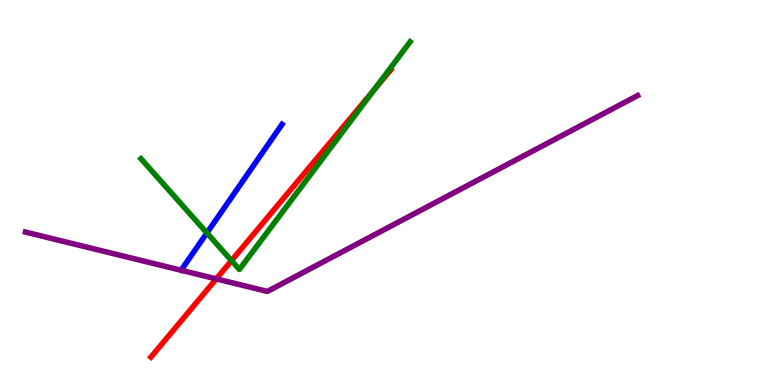[{'lines': ['blue', 'red'], 'intersections': []}, {'lines': ['green', 'red'], 'intersections': [{'x': 2.99, 'y': 3.23}, {'x': 4.83, 'y': 7.66}]}, {'lines': ['purple', 'red'], 'intersections': [{'x': 2.79, 'y': 2.76}]}, {'lines': ['blue', 'green'], 'intersections': [{'x': 2.67, 'y': 3.95}]}, {'lines': ['blue', 'purple'], 'intersections': []}, {'lines': ['green', 'purple'], 'intersections': []}]